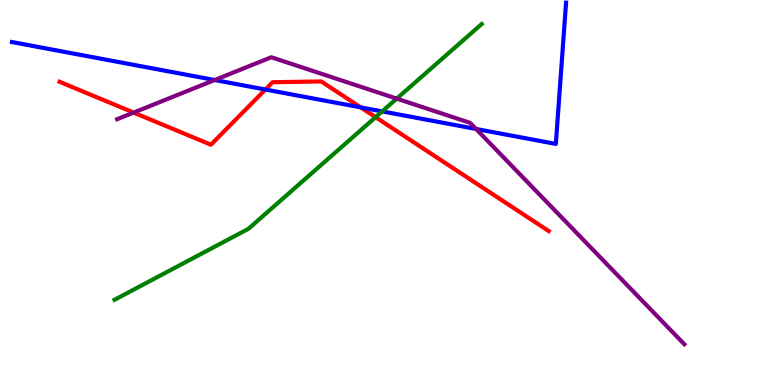[{'lines': ['blue', 'red'], 'intersections': [{'x': 3.42, 'y': 7.67}, {'x': 4.65, 'y': 7.21}]}, {'lines': ['green', 'red'], 'intersections': [{'x': 4.85, 'y': 6.96}]}, {'lines': ['purple', 'red'], 'intersections': [{'x': 1.72, 'y': 7.08}]}, {'lines': ['blue', 'green'], 'intersections': [{'x': 4.93, 'y': 7.11}]}, {'lines': ['blue', 'purple'], 'intersections': [{'x': 2.77, 'y': 7.92}, {'x': 6.14, 'y': 6.65}]}, {'lines': ['green', 'purple'], 'intersections': [{'x': 5.12, 'y': 7.44}]}]